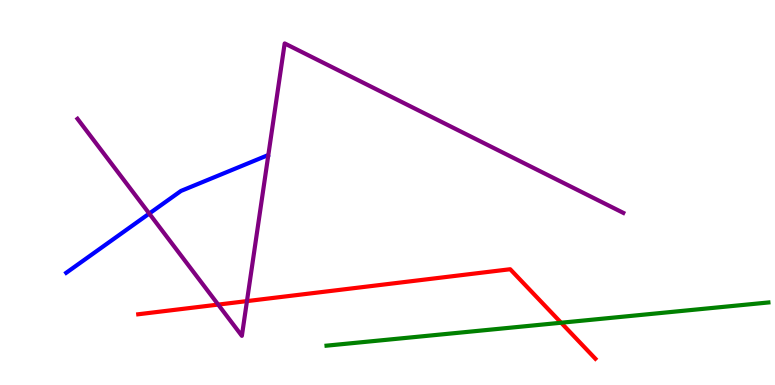[{'lines': ['blue', 'red'], 'intersections': []}, {'lines': ['green', 'red'], 'intersections': [{'x': 7.24, 'y': 1.62}]}, {'lines': ['purple', 'red'], 'intersections': [{'x': 2.82, 'y': 2.09}, {'x': 3.19, 'y': 2.18}]}, {'lines': ['blue', 'green'], 'intersections': []}, {'lines': ['blue', 'purple'], 'intersections': [{'x': 1.93, 'y': 4.45}]}, {'lines': ['green', 'purple'], 'intersections': []}]